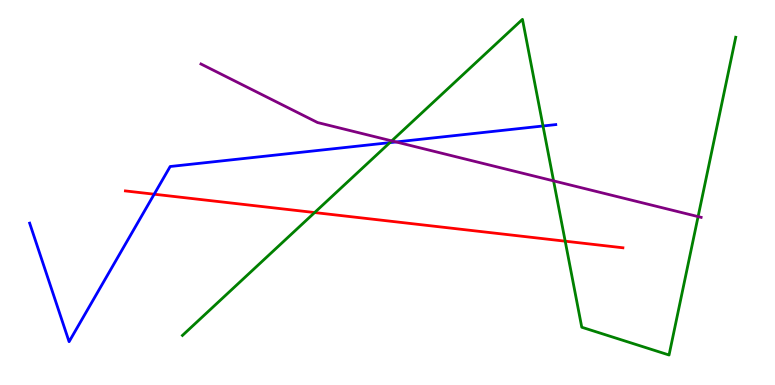[{'lines': ['blue', 'red'], 'intersections': [{'x': 1.99, 'y': 4.96}]}, {'lines': ['green', 'red'], 'intersections': [{'x': 4.06, 'y': 4.48}, {'x': 7.29, 'y': 3.74}]}, {'lines': ['purple', 'red'], 'intersections': []}, {'lines': ['blue', 'green'], 'intersections': [{'x': 5.03, 'y': 6.3}, {'x': 7.01, 'y': 6.73}]}, {'lines': ['blue', 'purple'], 'intersections': [{'x': 5.11, 'y': 6.31}]}, {'lines': ['green', 'purple'], 'intersections': [{'x': 5.05, 'y': 6.34}, {'x': 7.14, 'y': 5.3}, {'x': 9.01, 'y': 4.37}]}]